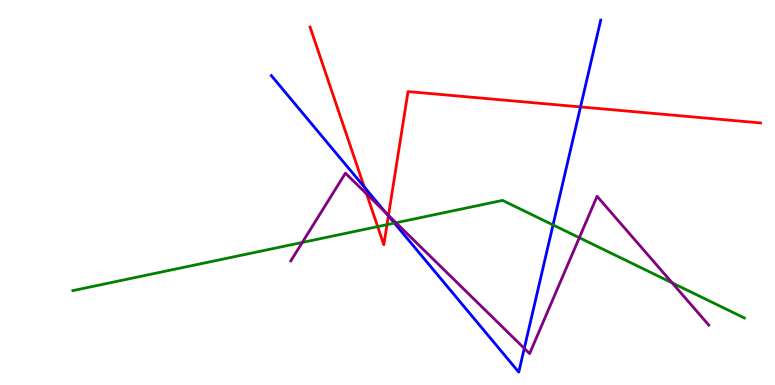[{'lines': ['blue', 'red'], 'intersections': [{'x': 4.7, 'y': 5.14}, {'x': 5.01, 'y': 4.39}, {'x': 7.49, 'y': 7.22}]}, {'lines': ['green', 'red'], 'intersections': [{'x': 4.87, 'y': 4.11}, {'x': 4.99, 'y': 4.16}]}, {'lines': ['purple', 'red'], 'intersections': [{'x': 4.73, 'y': 4.96}, {'x': 5.01, 'y': 4.41}]}, {'lines': ['blue', 'green'], 'intersections': [{'x': 5.09, 'y': 4.21}, {'x': 7.14, 'y': 4.16}]}, {'lines': ['blue', 'purple'], 'intersections': [{'x': 4.98, 'y': 4.48}, {'x': 6.76, 'y': 0.951}]}, {'lines': ['green', 'purple'], 'intersections': [{'x': 3.9, 'y': 3.7}, {'x': 5.11, 'y': 4.21}, {'x': 7.47, 'y': 3.83}, {'x': 8.67, 'y': 2.65}]}]